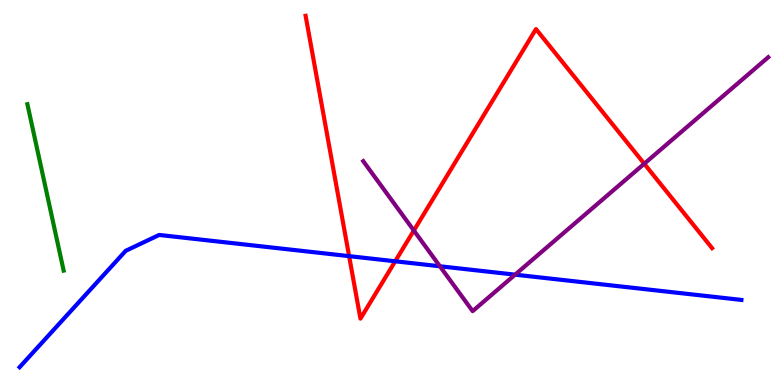[{'lines': ['blue', 'red'], 'intersections': [{'x': 4.5, 'y': 3.35}, {'x': 5.1, 'y': 3.21}]}, {'lines': ['green', 'red'], 'intersections': []}, {'lines': ['purple', 'red'], 'intersections': [{'x': 5.34, 'y': 4.01}, {'x': 8.31, 'y': 5.75}]}, {'lines': ['blue', 'green'], 'intersections': []}, {'lines': ['blue', 'purple'], 'intersections': [{'x': 5.68, 'y': 3.08}, {'x': 6.65, 'y': 2.87}]}, {'lines': ['green', 'purple'], 'intersections': []}]